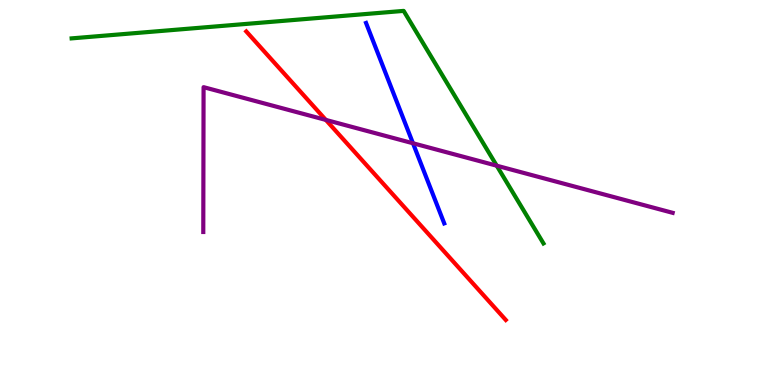[{'lines': ['blue', 'red'], 'intersections': []}, {'lines': ['green', 'red'], 'intersections': []}, {'lines': ['purple', 'red'], 'intersections': [{'x': 4.2, 'y': 6.89}]}, {'lines': ['blue', 'green'], 'intersections': []}, {'lines': ['blue', 'purple'], 'intersections': [{'x': 5.33, 'y': 6.28}]}, {'lines': ['green', 'purple'], 'intersections': [{'x': 6.41, 'y': 5.7}]}]